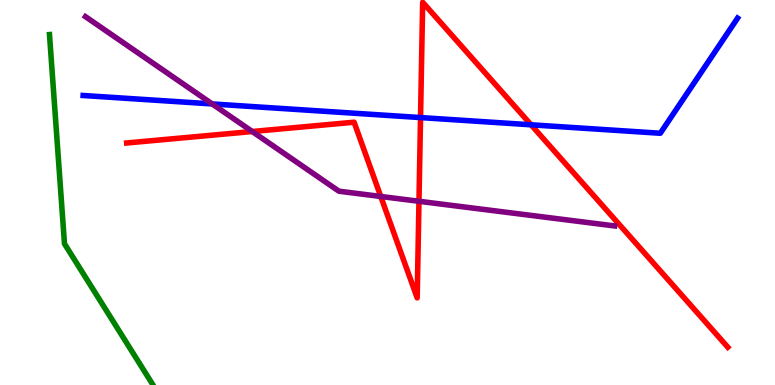[{'lines': ['blue', 'red'], 'intersections': [{'x': 5.43, 'y': 6.95}, {'x': 6.85, 'y': 6.76}]}, {'lines': ['green', 'red'], 'intersections': []}, {'lines': ['purple', 'red'], 'intersections': [{'x': 3.25, 'y': 6.58}, {'x': 4.91, 'y': 4.9}, {'x': 5.41, 'y': 4.77}]}, {'lines': ['blue', 'green'], 'intersections': []}, {'lines': ['blue', 'purple'], 'intersections': [{'x': 2.74, 'y': 7.3}]}, {'lines': ['green', 'purple'], 'intersections': []}]